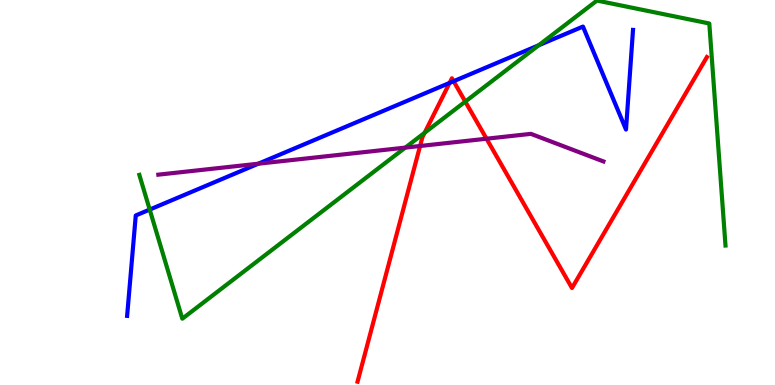[{'lines': ['blue', 'red'], 'intersections': [{'x': 5.8, 'y': 7.85}, {'x': 5.85, 'y': 7.89}]}, {'lines': ['green', 'red'], 'intersections': [{'x': 5.48, 'y': 6.55}, {'x': 6.0, 'y': 7.36}]}, {'lines': ['purple', 'red'], 'intersections': [{'x': 5.42, 'y': 6.21}, {'x': 6.28, 'y': 6.4}]}, {'lines': ['blue', 'green'], 'intersections': [{'x': 1.93, 'y': 4.56}, {'x': 6.95, 'y': 8.82}]}, {'lines': ['blue', 'purple'], 'intersections': [{'x': 3.33, 'y': 5.75}]}, {'lines': ['green', 'purple'], 'intersections': [{'x': 5.23, 'y': 6.17}]}]